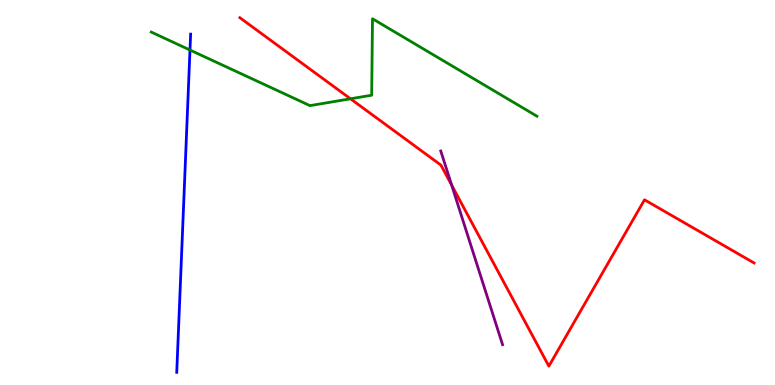[{'lines': ['blue', 'red'], 'intersections': []}, {'lines': ['green', 'red'], 'intersections': [{'x': 4.52, 'y': 7.43}]}, {'lines': ['purple', 'red'], 'intersections': [{'x': 5.83, 'y': 5.19}]}, {'lines': ['blue', 'green'], 'intersections': [{'x': 2.45, 'y': 8.7}]}, {'lines': ['blue', 'purple'], 'intersections': []}, {'lines': ['green', 'purple'], 'intersections': []}]